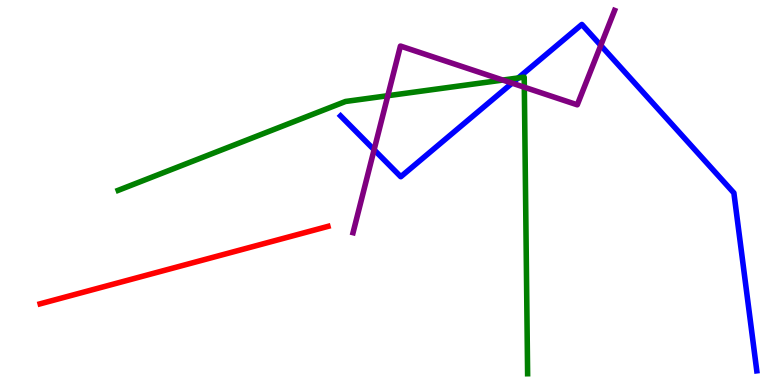[{'lines': ['blue', 'red'], 'intersections': []}, {'lines': ['green', 'red'], 'intersections': []}, {'lines': ['purple', 'red'], 'intersections': []}, {'lines': ['blue', 'green'], 'intersections': [{'x': 6.69, 'y': 7.98}]}, {'lines': ['blue', 'purple'], 'intersections': [{'x': 4.83, 'y': 6.11}, {'x': 6.61, 'y': 7.84}, {'x': 7.75, 'y': 8.82}]}, {'lines': ['green', 'purple'], 'intersections': [{'x': 5.0, 'y': 7.51}, {'x': 6.49, 'y': 7.92}, {'x': 6.77, 'y': 7.73}]}]